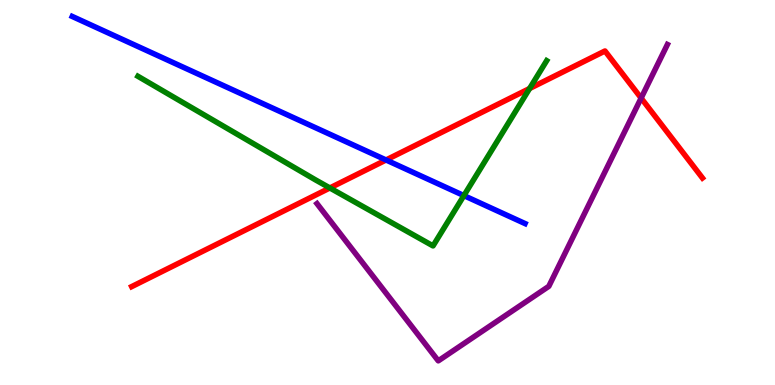[{'lines': ['blue', 'red'], 'intersections': [{'x': 4.98, 'y': 5.84}]}, {'lines': ['green', 'red'], 'intersections': [{'x': 4.26, 'y': 5.12}, {'x': 6.83, 'y': 7.7}]}, {'lines': ['purple', 'red'], 'intersections': [{'x': 8.27, 'y': 7.45}]}, {'lines': ['blue', 'green'], 'intersections': [{'x': 5.99, 'y': 4.92}]}, {'lines': ['blue', 'purple'], 'intersections': []}, {'lines': ['green', 'purple'], 'intersections': []}]